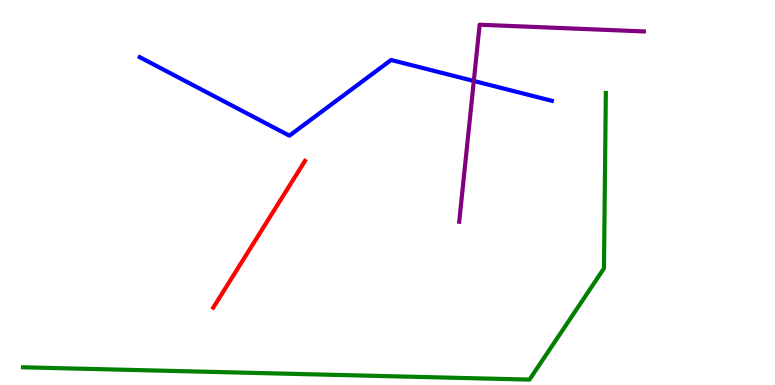[{'lines': ['blue', 'red'], 'intersections': []}, {'lines': ['green', 'red'], 'intersections': []}, {'lines': ['purple', 'red'], 'intersections': []}, {'lines': ['blue', 'green'], 'intersections': []}, {'lines': ['blue', 'purple'], 'intersections': [{'x': 6.11, 'y': 7.9}]}, {'lines': ['green', 'purple'], 'intersections': []}]